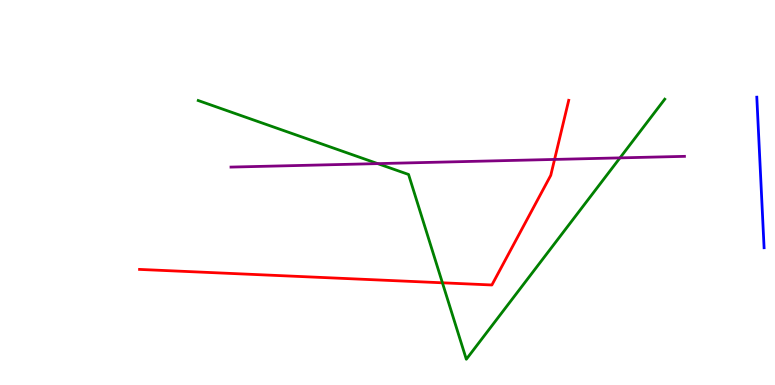[{'lines': ['blue', 'red'], 'intersections': []}, {'lines': ['green', 'red'], 'intersections': [{'x': 5.71, 'y': 2.65}]}, {'lines': ['purple', 'red'], 'intersections': [{'x': 7.16, 'y': 5.86}]}, {'lines': ['blue', 'green'], 'intersections': []}, {'lines': ['blue', 'purple'], 'intersections': []}, {'lines': ['green', 'purple'], 'intersections': [{'x': 4.87, 'y': 5.75}, {'x': 8.0, 'y': 5.9}]}]